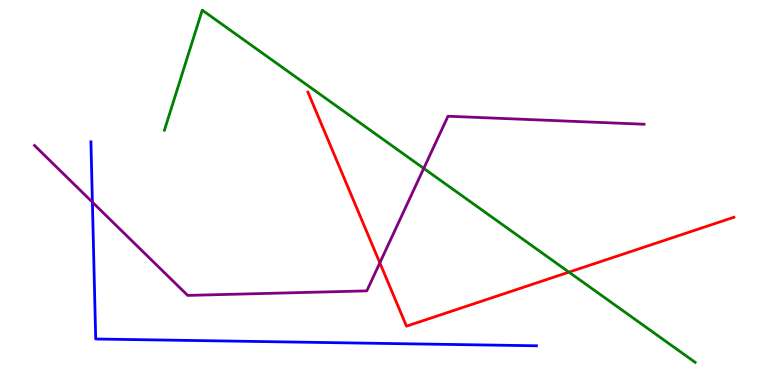[{'lines': ['blue', 'red'], 'intersections': []}, {'lines': ['green', 'red'], 'intersections': [{'x': 7.34, 'y': 2.93}]}, {'lines': ['purple', 'red'], 'intersections': [{'x': 4.9, 'y': 3.17}]}, {'lines': ['blue', 'green'], 'intersections': []}, {'lines': ['blue', 'purple'], 'intersections': [{'x': 1.19, 'y': 4.75}]}, {'lines': ['green', 'purple'], 'intersections': [{'x': 5.47, 'y': 5.63}]}]